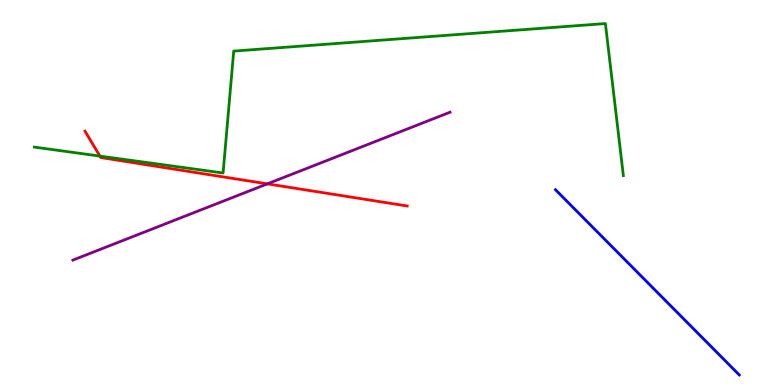[{'lines': ['blue', 'red'], 'intersections': []}, {'lines': ['green', 'red'], 'intersections': [{'x': 1.29, 'y': 5.95}]}, {'lines': ['purple', 'red'], 'intersections': [{'x': 3.45, 'y': 5.22}]}, {'lines': ['blue', 'green'], 'intersections': []}, {'lines': ['blue', 'purple'], 'intersections': []}, {'lines': ['green', 'purple'], 'intersections': []}]